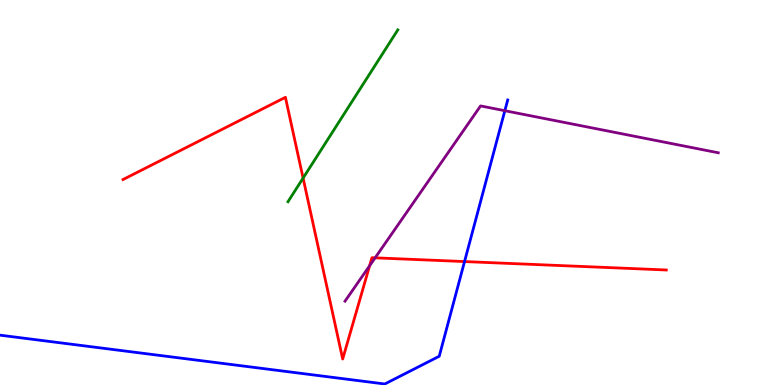[{'lines': ['blue', 'red'], 'intersections': [{'x': 5.99, 'y': 3.21}]}, {'lines': ['green', 'red'], 'intersections': [{'x': 3.91, 'y': 5.37}]}, {'lines': ['purple', 'red'], 'intersections': [{'x': 4.77, 'y': 3.1}, {'x': 4.84, 'y': 3.3}]}, {'lines': ['blue', 'green'], 'intersections': []}, {'lines': ['blue', 'purple'], 'intersections': [{'x': 6.51, 'y': 7.12}]}, {'lines': ['green', 'purple'], 'intersections': []}]